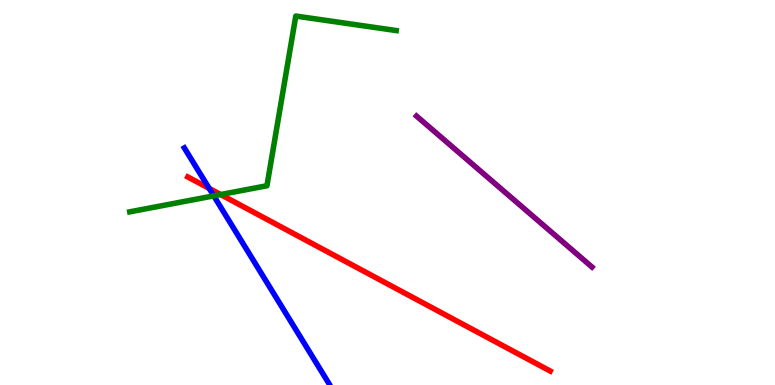[{'lines': ['blue', 'red'], 'intersections': [{'x': 2.7, 'y': 5.11}]}, {'lines': ['green', 'red'], 'intersections': [{'x': 2.85, 'y': 4.95}]}, {'lines': ['purple', 'red'], 'intersections': []}, {'lines': ['blue', 'green'], 'intersections': [{'x': 2.76, 'y': 4.91}]}, {'lines': ['blue', 'purple'], 'intersections': []}, {'lines': ['green', 'purple'], 'intersections': []}]